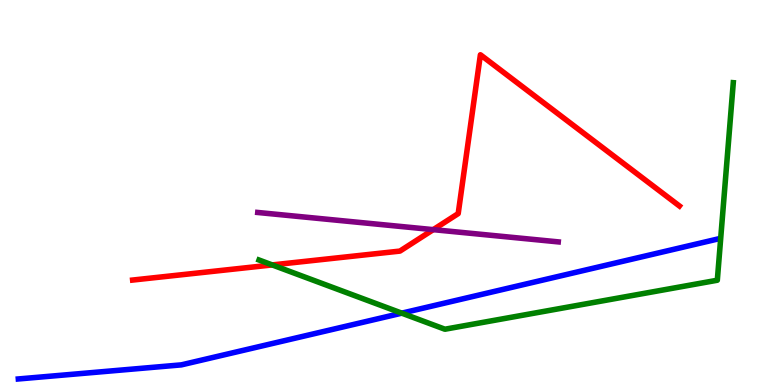[{'lines': ['blue', 'red'], 'intersections': []}, {'lines': ['green', 'red'], 'intersections': [{'x': 3.51, 'y': 3.12}]}, {'lines': ['purple', 'red'], 'intersections': [{'x': 5.59, 'y': 4.04}]}, {'lines': ['blue', 'green'], 'intersections': [{'x': 5.18, 'y': 1.87}]}, {'lines': ['blue', 'purple'], 'intersections': []}, {'lines': ['green', 'purple'], 'intersections': []}]